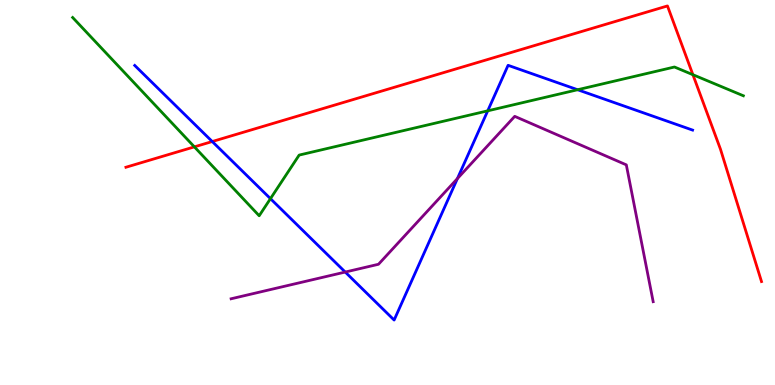[{'lines': ['blue', 'red'], 'intersections': [{'x': 2.74, 'y': 6.32}]}, {'lines': ['green', 'red'], 'intersections': [{'x': 2.51, 'y': 6.19}, {'x': 8.94, 'y': 8.06}]}, {'lines': ['purple', 'red'], 'intersections': []}, {'lines': ['blue', 'green'], 'intersections': [{'x': 3.49, 'y': 4.84}, {'x': 6.29, 'y': 7.12}, {'x': 7.45, 'y': 7.67}]}, {'lines': ['blue', 'purple'], 'intersections': [{'x': 4.45, 'y': 2.93}, {'x': 5.9, 'y': 5.36}]}, {'lines': ['green', 'purple'], 'intersections': []}]